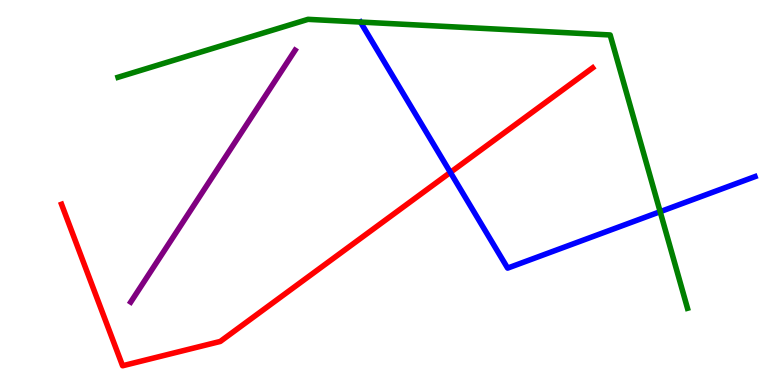[{'lines': ['blue', 'red'], 'intersections': [{'x': 5.81, 'y': 5.52}]}, {'lines': ['green', 'red'], 'intersections': []}, {'lines': ['purple', 'red'], 'intersections': []}, {'lines': ['blue', 'green'], 'intersections': [{'x': 4.65, 'y': 9.43}, {'x': 8.52, 'y': 4.5}]}, {'lines': ['blue', 'purple'], 'intersections': []}, {'lines': ['green', 'purple'], 'intersections': []}]